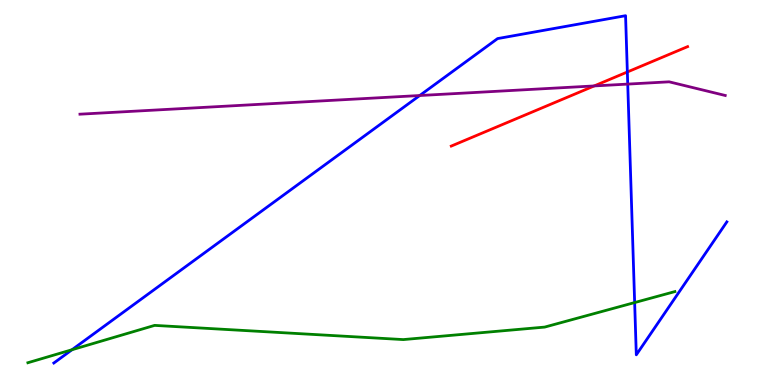[{'lines': ['blue', 'red'], 'intersections': [{'x': 8.09, 'y': 8.13}]}, {'lines': ['green', 'red'], 'intersections': []}, {'lines': ['purple', 'red'], 'intersections': [{'x': 7.67, 'y': 7.77}]}, {'lines': ['blue', 'green'], 'intersections': [{'x': 0.929, 'y': 0.916}, {'x': 8.19, 'y': 2.14}]}, {'lines': ['blue', 'purple'], 'intersections': [{'x': 5.42, 'y': 7.52}, {'x': 8.1, 'y': 7.82}]}, {'lines': ['green', 'purple'], 'intersections': []}]